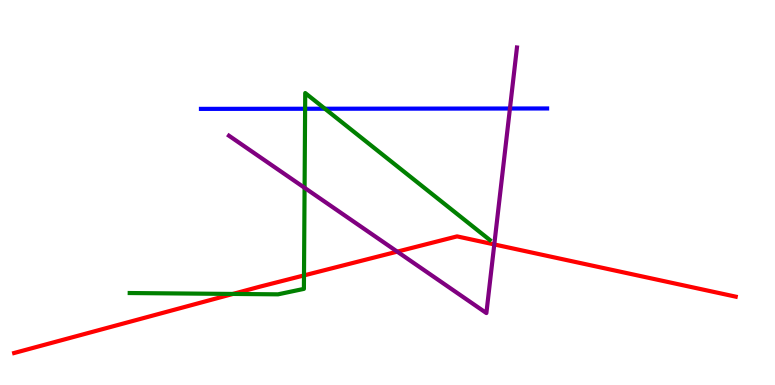[{'lines': ['blue', 'red'], 'intersections': []}, {'lines': ['green', 'red'], 'intersections': [{'x': 3.01, 'y': 2.37}, {'x': 3.92, 'y': 2.85}]}, {'lines': ['purple', 'red'], 'intersections': [{'x': 5.13, 'y': 3.46}, {'x': 6.38, 'y': 3.65}]}, {'lines': ['blue', 'green'], 'intersections': [{'x': 3.94, 'y': 7.18}, {'x': 4.19, 'y': 7.18}]}, {'lines': ['blue', 'purple'], 'intersections': [{'x': 6.58, 'y': 7.18}]}, {'lines': ['green', 'purple'], 'intersections': [{'x': 3.93, 'y': 5.12}]}]